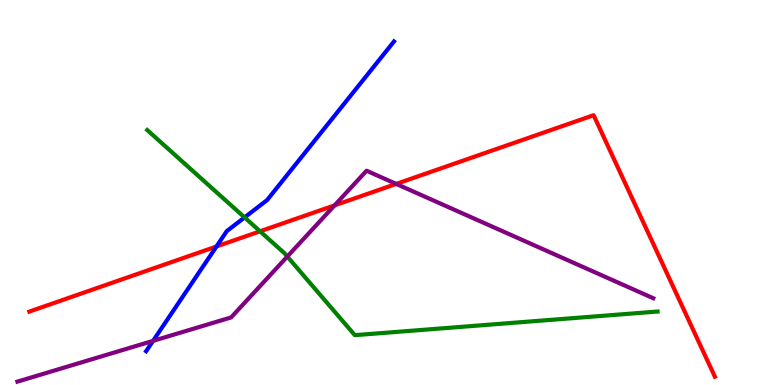[{'lines': ['blue', 'red'], 'intersections': [{'x': 2.79, 'y': 3.6}]}, {'lines': ['green', 'red'], 'intersections': [{'x': 3.36, 'y': 3.99}]}, {'lines': ['purple', 'red'], 'intersections': [{'x': 4.32, 'y': 4.67}, {'x': 5.11, 'y': 5.22}]}, {'lines': ['blue', 'green'], 'intersections': [{'x': 3.16, 'y': 4.35}]}, {'lines': ['blue', 'purple'], 'intersections': [{'x': 1.97, 'y': 1.15}]}, {'lines': ['green', 'purple'], 'intersections': [{'x': 3.71, 'y': 3.34}]}]